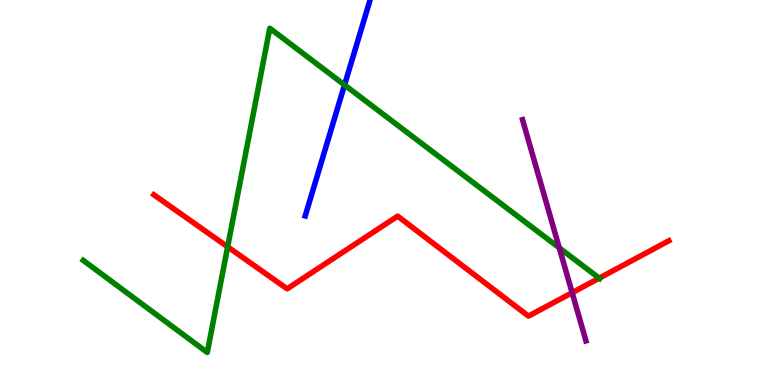[{'lines': ['blue', 'red'], 'intersections': []}, {'lines': ['green', 'red'], 'intersections': [{'x': 2.94, 'y': 3.59}, {'x': 7.73, 'y': 2.78}]}, {'lines': ['purple', 'red'], 'intersections': [{'x': 7.38, 'y': 2.4}]}, {'lines': ['blue', 'green'], 'intersections': [{'x': 4.45, 'y': 7.79}]}, {'lines': ['blue', 'purple'], 'intersections': []}, {'lines': ['green', 'purple'], 'intersections': [{'x': 7.22, 'y': 3.56}]}]